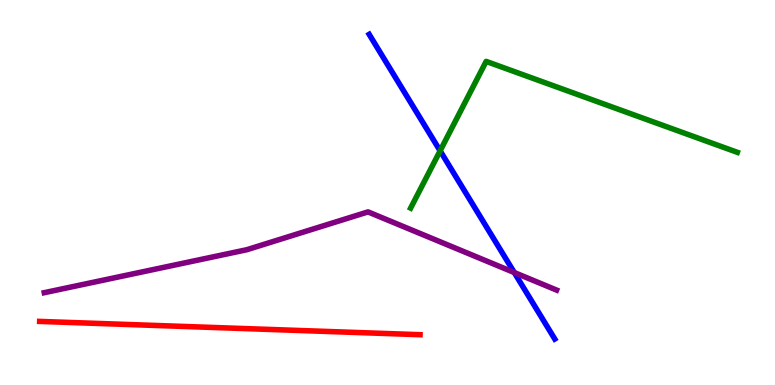[{'lines': ['blue', 'red'], 'intersections': []}, {'lines': ['green', 'red'], 'intersections': []}, {'lines': ['purple', 'red'], 'intersections': []}, {'lines': ['blue', 'green'], 'intersections': [{'x': 5.68, 'y': 6.08}]}, {'lines': ['blue', 'purple'], 'intersections': [{'x': 6.64, 'y': 2.92}]}, {'lines': ['green', 'purple'], 'intersections': []}]